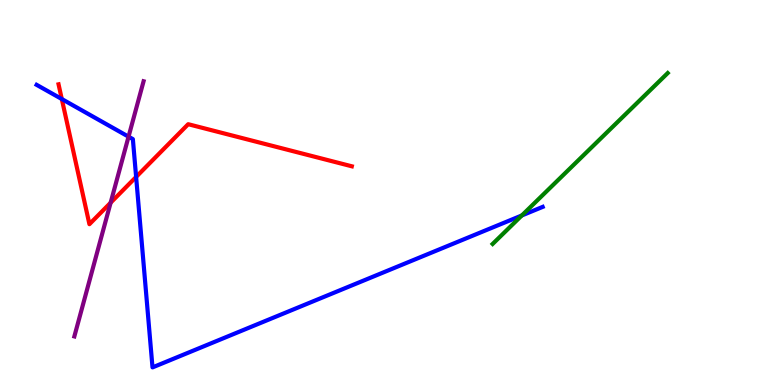[{'lines': ['blue', 'red'], 'intersections': [{'x': 0.797, 'y': 7.43}, {'x': 1.76, 'y': 5.4}]}, {'lines': ['green', 'red'], 'intersections': []}, {'lines': ['purple', 'red'], 'intersections': [{'x': 1.43, 'y': 4.73}]}, {'lines': ['blue', 'green'], 'intersections': [{'x': 6.73, 'y': 4.4}]}, {'lines': ['blue', 'purple'], 'intersections': [{'x': 1.66, 'y': 6.45}]}, {'lines': ['green', 'purple'], 'intersections': []}]